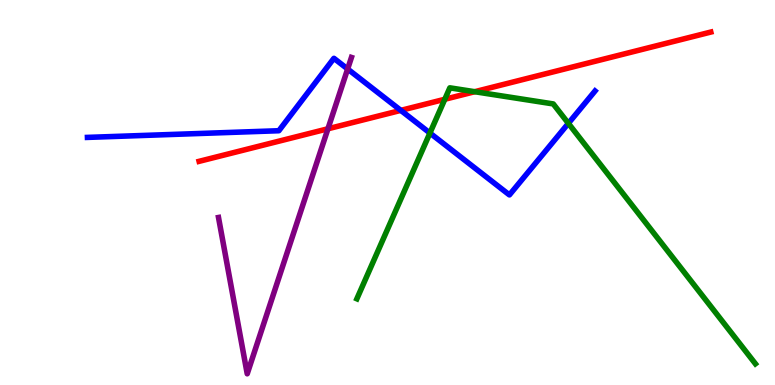[{'lines': ['blue', 'red'], 'intersections': [{'x': 5.17, 'y': 7.13}]}, {'lines': ['green', 'red'], 'intersections': [{'x': 5.74, 'y': 7.42}, {'x': 6.13, 'y': 7.62}]}, {'lines': ['purple', 'red'], 'intersections': [{'x': 4.23, 'y': 6.65}]}, {'lines': ['blue', 'green'], 'intersections': [{'x': 5.55, 'y': 6.54}, {'x': 7.33, 'y': 6.8}]}, {'lines': ['blue', 'purple'], 'intersections': [{'x': 4.49, 'y': 8.21}]}, {'lines': ['green', 'purple'], 'intersections': []}]